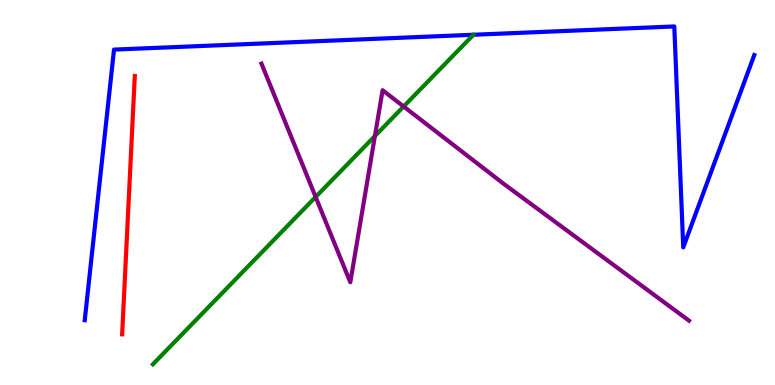[{'lines': ['blue', 'red'], 'intersections': []}, {'lines': ['green', 'red'], 'intersections': []}, {'lines': ['purple', 'red'], 'intersections': []}, {'lines': ['blue', 'green'], 'intersections': []}, {'lines': ['blue', 'purple'], 'intersections': []}, {'lines': ['green', 'purple'], 'intersections': [{'x': 4.07, 'y': 4.88}, {'x': 4.84, 'y': 6.47}, {'x': 5.21, 'y': 7.23}]}]